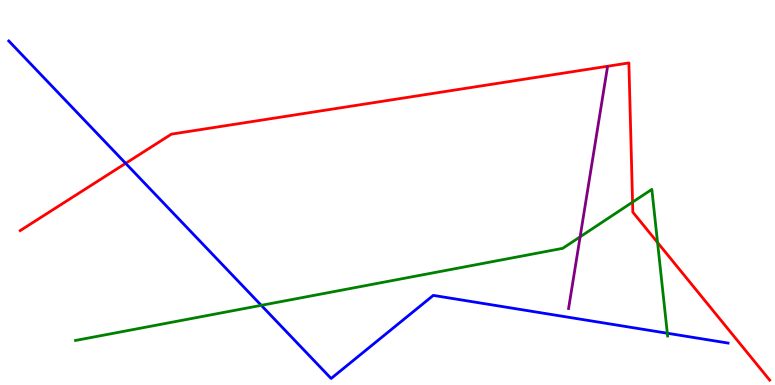[{'lines': ['blue', 'red'], 'intersections': [{'x': 1.62, 'y': 5.76}]}, {'lines': ['green', 'red'], 'intersections': [{'x': 8.16, 'y': 4.75}, {'x': 8.48, 'y': 3.7}]}, {'lines': ['purple', 'red'], 'intersections': []}, {'lines': ['blue', 'green'], 'intersections': [{'x': 3.37, 'y': 2.07}, {'x': 8.61, 'y': 1.34}]}, {'lines': ['blue', 'purple'], 'intersections': []}, {'lines': ['green', 'purple'], 'intersections': [{'x': 7.49, 'y': 3.85}]}]